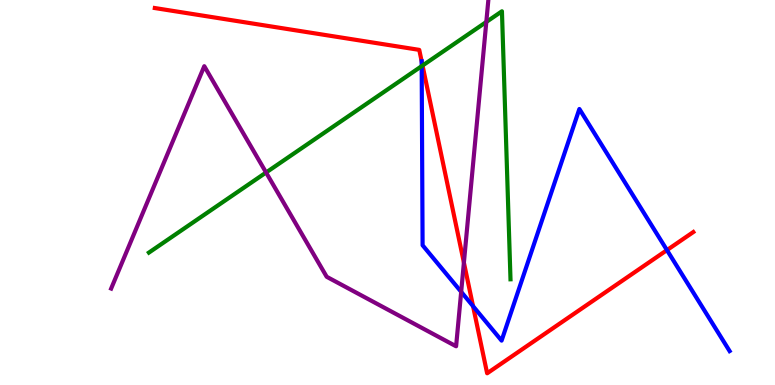[{'lines': ['blue', 'red'], 'intersections': [{'x': 5.44, 'y': 8.41}, {'x': 6.1, 'y': 2.05}, {'x': 8.61, 'y': 3.5}]}, {'lines': ['green', 'red'], 'intersections': [{'x': 5.45, 'y': 8.3}]}, {'lines': ['purple', 'red'], 'intersections': [{'x': 5.99, 'y': 3.18}]}, {'lines': ['blue', 'green'], 'intersections': [{'x': 5.44, 'y': 8.28}]}, {'lines': ['blue', 'purple'], 'intersections': [{'x': 5.95, 'y': 2.42}]}, {'lines': ['green', 'purple'], 'intersections': [{'x': 3.43, 'y': 5.52}, {'x': 6.27, 'y': 9.43}]}]